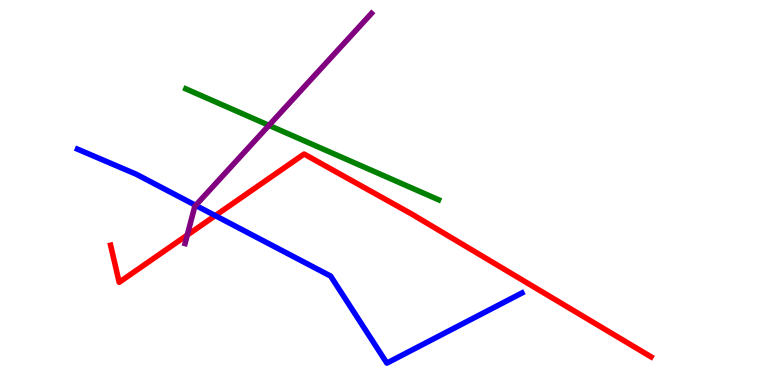[{'lines': ['blue', 'red'], 'intersections': [{'x': 2.78, 'y': 4.4}]}, {'lines': ['green', 'red'], 'intersections': []}, {'lines': ['purple', 'red'], 'intersections': [{'x': 2.42, 'y': 3.89}]}, {'lines': ['blue', 'green'], 'intersections': []}, {'lines': ['blue', 'purple'], 'intersections': [{'x': 2.52, 'y': 4.67}]}, {'lines': ['green', 'purple'], 'intersections': [{'x': 3.47, 'y': 6.74}]}]